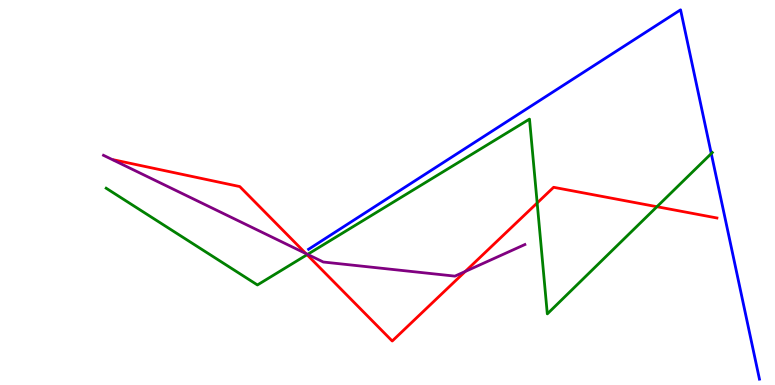[{'lines': ['blue', 'red'], 'intersections': []}, {'lines': ['green', 'red'], 'intersections': [{'x': 3.96, 'y': 3.38}, {'x': 6.93, 'y': 4.73}, {'x': 8.48, 'y': 4.63}]}, {'lines': ['purple', 'red'], 'intersections': [{'x': 3.95, 'y': 3.41}, {'x': 6.0, 'y': 2.95}]}, {'lines': ['blue', 'green'], 'intersections': [{'x': 9.18, 'y': 6.01}]}, {'lines': ['blue', 'purple'], 'intersections': []}, {'lines': ['green', 'purple'], 'intersections': [{'x': 3.97, 'y': 3.39}]}]